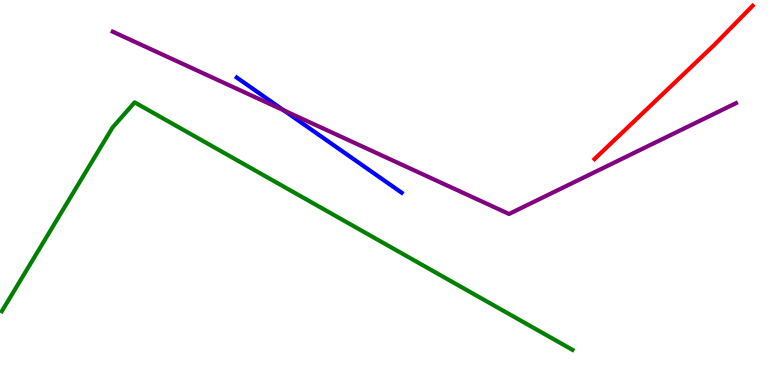[{'lines': ['blue', 'red'], 'intersections': []}, {'lines': ['green', 'red'], 'intersections': []}, {'lines': ['purple', 'red'], 'intersections': []}, {'lines': ['blue', 'green'], 'intersections': []}, {'lines': ['blue', 'purple'], 'intersections': [{'x': 3.66, 'y': 7.13}]}, {'lines': ['green', 'purple'], 'intersections': []}]